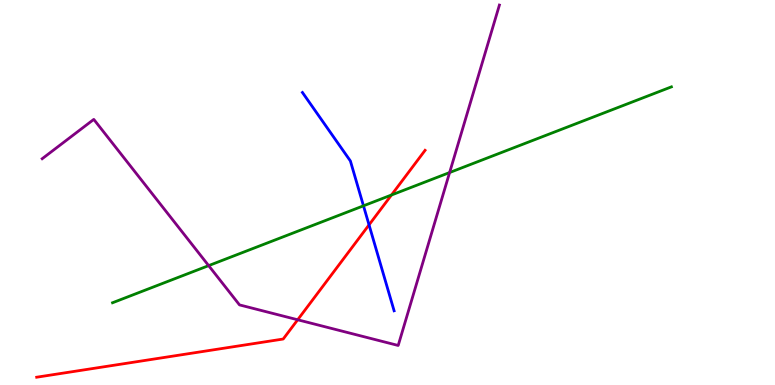[{'lines': ['blue', 'red'], 'intersections': [{'x': 4.76, 'y': 4.16}]}, {'lines': ['green', 'red'], 'intersections': [{'x': 5.05, 'y': 4.94}]}, {'lines': ['purple', 'red'], 'intersections': [{'x': 3.84, 'y': 1.69}]}, {'lines': ['blue', 'green'], 'intersections': [{'x': 4.69, 'y': 4.65}]}, {'lines': ['blue', 'purple'], 'intersections': []}, {'lines': ['green', 'purple'], 'intersections': [{'x': 2.69, 'y': 3.1}, {'x': 5.8, 'y': 5.52}]}]